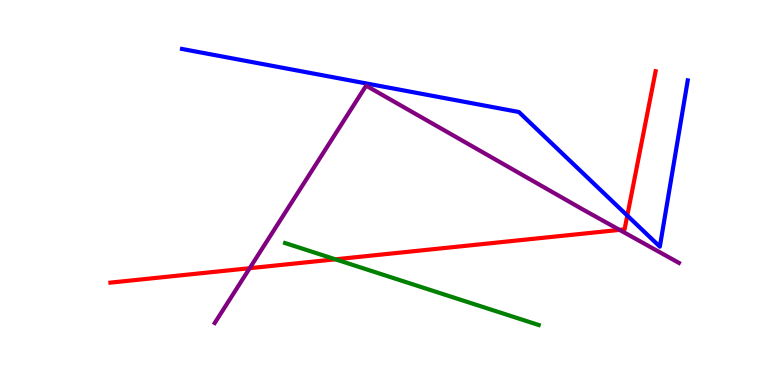[{'lines': ['blue', 'red'], 'intersections': [{'x': 8.09, 'y': 4.4}]}, {'lines': ['green', 'red'], 'intersections': [{'x': 4.33, 'y': 3.26}]}, {'lines': ['purple', 'red'], 'intersections': [{'x': 3.22, 'y': 3.03}, {'x': 7.99, 'y': 4.03}]}, {'lines': ['blue', 'green'], 'intersections': []}, {'lines': ['blue', 'purple'], 'intersections': []}, {'lines': ['green', 'purple'], 'intersections': []}]